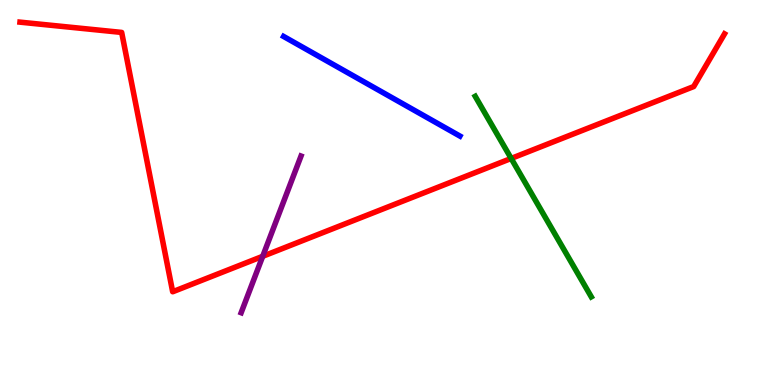[{'lines': ['blue', 'red'], 'intersections': []}, {'lines': ['green', 'red'], 'intersections': [{'x': 6.6, 'y': 5.88}]}, {'lines': ['purple', 'red'], 'intersections': [{'x': 3.39, 'y': 3.34}]}, {'lines': ['blue', 'green'], 'intersections': []}, {'lines': ['blue', 'purple'], 'intersections': []}, {'lines': ['green', 'purple'], 'intersections': []}]